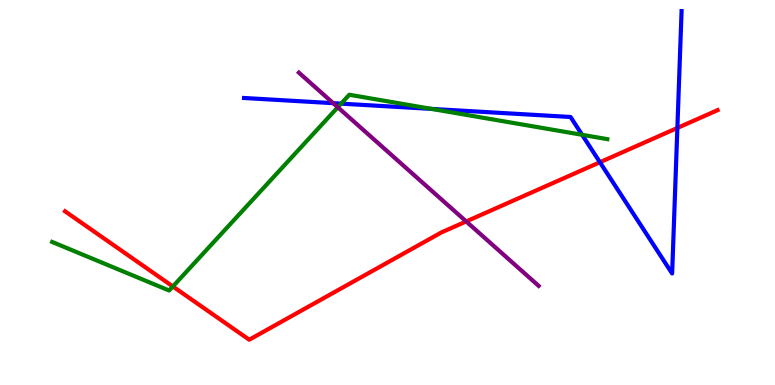[{'lines': ['blue', 'red'], 'intersections': [{'x': 7.74, 'y': 5.79}, {'x': 8.74, 'y': 6.68}]}, {'lines': ['green', 'red'], 'intersections': [{'x': 2.23, 'y': 2.56}]}, {'lines': ['purple', 'red'], 'intersections': [{'x': 6.02, 'y': 4.25}]}, {'lines': ['blue', 'green'], 'intersections': [{'x': 4.4, 'y': 7.31}, {'x': 5.57, 'y': 7.17}, {'x': 7.51, 'y': 6.5}]}, {'lines': ['blue', 'purple'], 'intersections': [{'x': 4.3, 'y': 7.32}]}, {'lines': ['green', 'purple'], 'intersections': [{'x': 4.36, 'y': 7.21}]}]